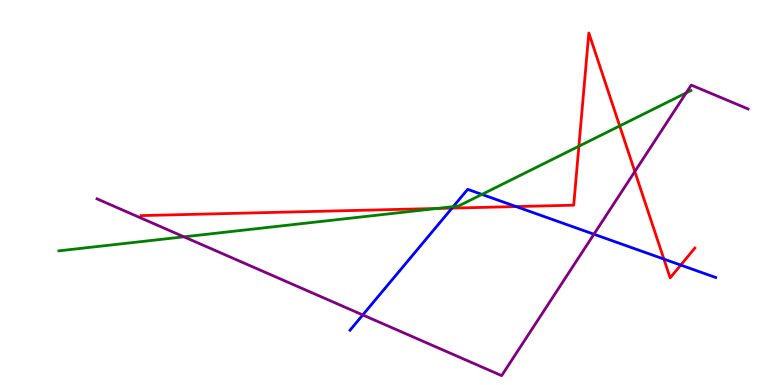[{'lines': ['blue', 'red'], 'intersections': [{'x': 5.83, 'y': 4.59}, {'x': 6.66, 'y': 4.63}, {'x': 8.57, 'y': 3.27}, {'x': 8.78, 'y': 3.11}]}, {'lines': ['green', 'red'], 'intersections': [{'x': 5.64, 'y': 4.58}, {'x': 7.47, 'y': 6.2}, {'x': 8.0, 'y': 6.73}]}, {'lines': ['purple', 'red'], 'intersections': [{'x': 8.19, 'y': 5.54}]}, {'lines': ['blue', 'green'], 'intersections': [{'x': 5.85, 'y': 4.63}, {'x': 6.22, 'y': 4.95}]}, {'lines': ['blue', 'purple'], 'intersections': [{'x': 4.68, 'y': 1.82}, {'x': 7.66, 'y': 3.92}]}, {'lines': ['green', 'purple'], 'intersections': [{'x': 2.37, 'y': 3.85}, {'x': 8.85, 'y': 7.59}]}]